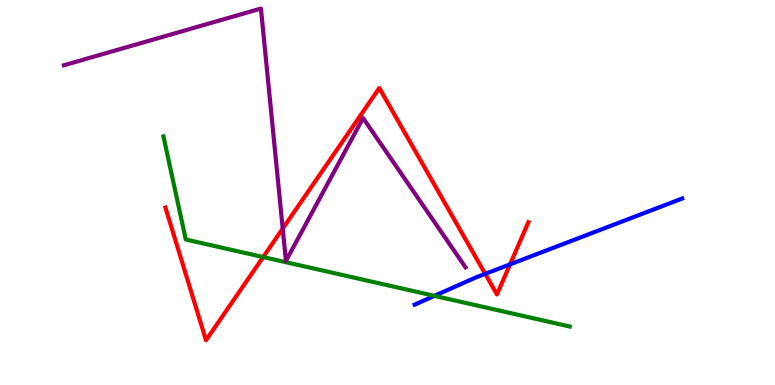[{'lines': ['blue', 'red'], 'intersections': [{'x': 6.26, 'y': 2.89}, {'x': 6.58, 'y': 3.13}]}, {'lines': ['green', 'red'], 'intersections': [{'x': 3.4, 'y': 3.32}]}, {'lines': ['purple', 'red'], 'intersections': [{'x': 3.65, 'y': 4.06}]}, {'lines': ['blue', 'green'], 'intersections': [{'x': 5.61, 'y': 2.32}]}, {'lines': ['blue', 'purple'], 'intersections': []}, {'lines': ['green', 'purple'], 'intersections': []}]